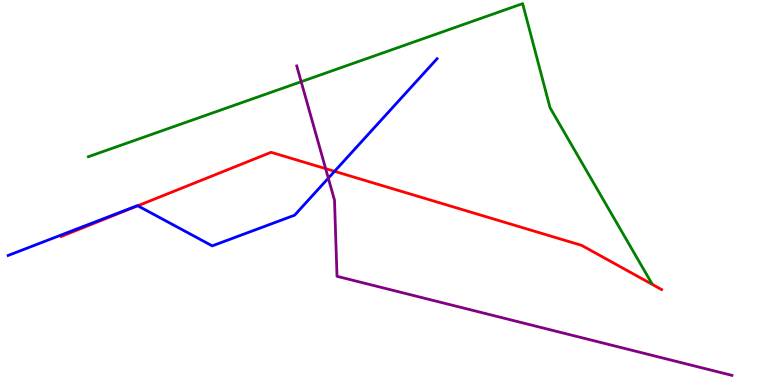[{'lines': ['blue', 'red'], 'intersections': [{'x': 1.78, 'y': 4.66}, {'x': 4.32, 'y': 5.55}]}, {'lines': ['green', 'red'], 'intersections': []}, {'lines': ['purple', 'red'], 'intersections': [{'x': 4.2, 'y': 5.62}]}, {'lines': ['blue', 'green'], 'intersections': []}, {'lines': ['blue', 'purple'], 'intersections': [{'x': 4.24, 'y': 5.37}]}, {'lines': ['green', 'purple'], 'intersections': [{'x': 3.89, 'y': 7.88}]}]